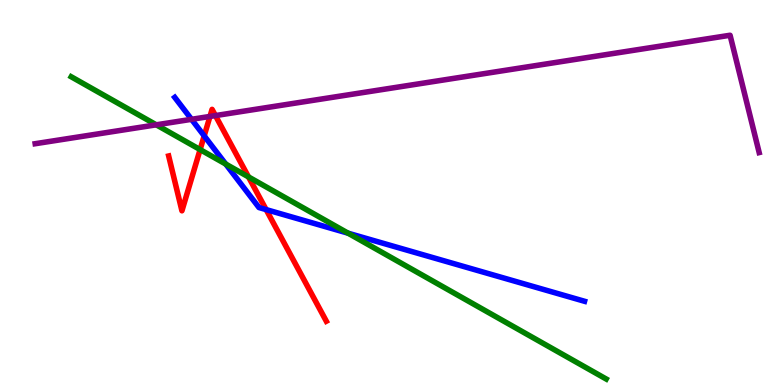[{'lines': ['blue', 'red'], 'intersections': [{'x': 2.63, 'y': 6.47}, {'x': 3.43, 'y': 4.56}]}, {'lines': ['green', 'red'], 'intersections': [{'x': 2.58, 'y': 6.11}, {'x': 3.21, 'y': 5.4}]}, {'lines': ['purple', 'red'], 'intersections': [{'x': 2.71, 'y': 6.98}, {'x': 2.78, 'y': 7.0}]}, {'lines': ['blue', 'green'], 'intersections': [{'x': 2.91, 'y': 5.74}, {'x': 4.49, 'y': 3.94}]}, {'lines': ['blue', 'purple'], 'intersections': [{'x': 2.47, 'y': 6.9}]}, {'lines': ['green', 'purple'], 'intersections': [{'x': 2.02, 'y': 6.76}]}]